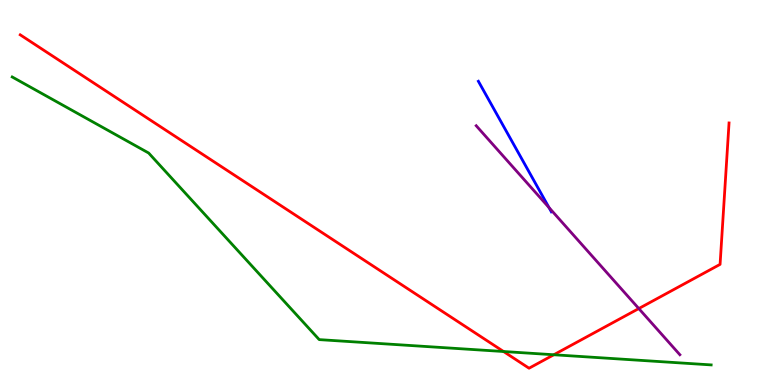[{'lines': ['blue', 'red'], 'intersections': []}, {'lines': ['green', 'red'], 'intersections': [{'x': 6.5, 'y': 0.87}, {'x': 7.15, 'y': 0.786}]}, {'lines': ['purple', 'red'], 'intersections': [{'x': 8.24, 'y': 1.99}]}, {'lines': ['blue', 'green'], 'intersections': []}, {'lines': ['blue', 'purple'], 'intersections': [{'x': 7.08, 'y': 4.61}]}, {'lines': ['green', 'purple'], 'intersections': []}]